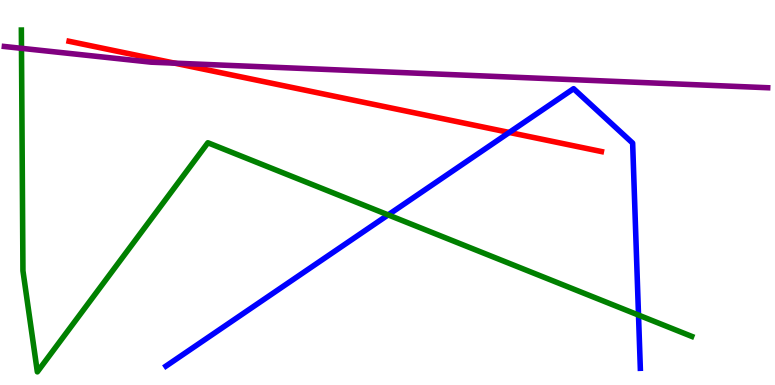[{'lines': ['blue', 'red'], 'intersections': [{'x': 6.57, 'y': 6.56}]}, {'lines': ['green', 'red'], 'intersections': []}, {'lines': ['purple', 'red'], 'intersections': [{'x': 2.25, 'y': 8.36}]}, {'lines': ['blue', 'green'], 'intersections': [{'x': 5.01, 'y': 4.42}, {'x': 8.24, 'y': 1.82}]}, {'lines': ['blue', 'purple'], 'intersections': []}, {'lines': ['green', 'purple'], 'intersections': [{'x': 0.277, 'y': 8.74}]}]